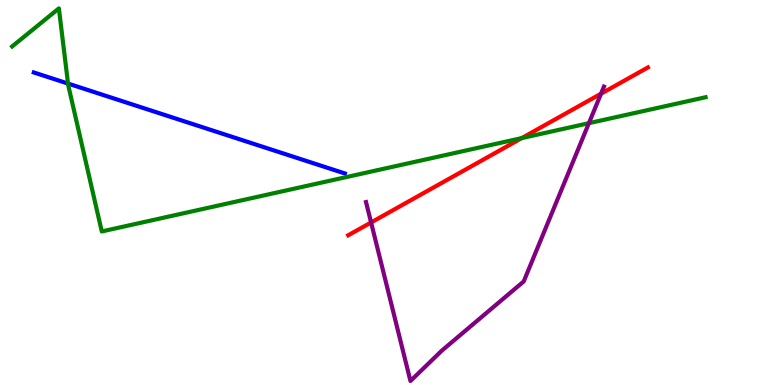[{'lines': ['blue', 'red'], 'intersections': []}, {'lines': ['green', 'red'], 'intersections': [{'x': 6.73, 'y': 6.41}]}, {'lines': ['purple', 'red'], 'intersections': [{'x': 4.79, 'y': 4.22}, {'x': 7.76, 'y': 7.57}]}, {'lines': ['blue', 'green'], 'intersections': [{'x': 0.878, 'y': 7.83}]}, {'lines': ['blue', 'purple'], 'intersections': []}, {'lines': ['green', 'purple'], 'intersections': [{'x': 7.6, 'y': 6.8}]}]